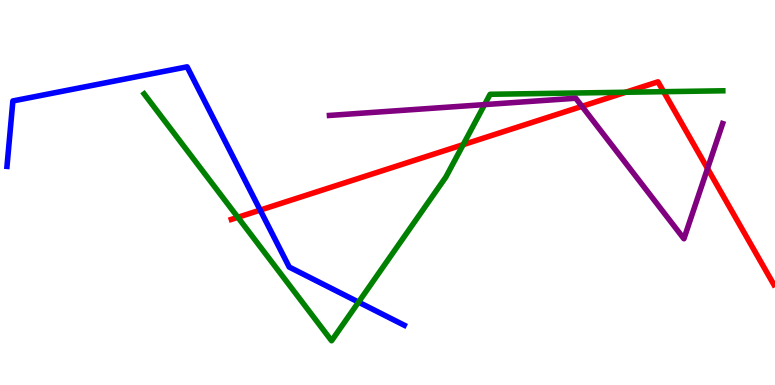[{'lines': ['blue', 'red'], 'intersections': [{'x': 3.36, 'y': 4.54}]}, {'lines': ['green', 'red'], 'intersections': [{'x': 3.07, 'y': 4.36}, {'x': 5.98, 'y': 6.24}, {'x': 8.07, 'y': 7.6}, {'x': 8.56, 'y': 7.62}]}, {'lines': ['purple', 'red'], 'intersections': [{'x': 7.51, 'y': 7.24}, {'x': 9.13, 'y': 5.62}]}, {'lines': ['blue', 'green'], 'intersections': [{'x': 4.63, 'y': 2.15}]}, {'lines': ['blue', 'purple'], 'intersections': []}, {'lines': ['green', 'purple'], 'intersections': [{'x': 6.25, 'y': 7.28}]}]